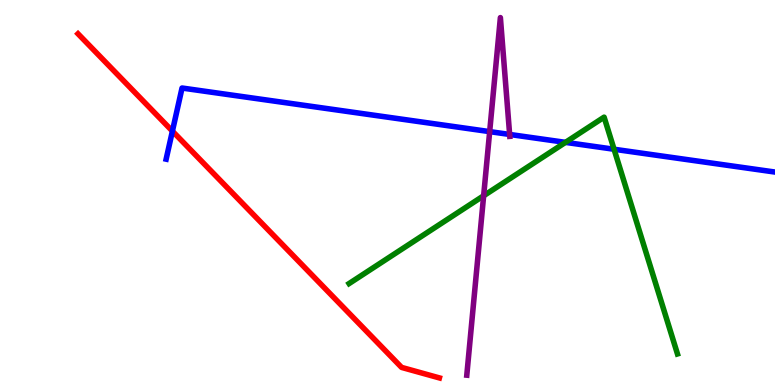[{'lines': ['blue', 'red'], 'intersections': [{'x': 2.22, 'y': 6.59}]}, {'lines': ['green', 'red'], 'intersections': []}, {'lines': ['purple', 'red'], 'intersections': []}, {'lines': ['blue', 'green'], 'intersections': [{'x': 7.3, 'y': 6.3}, {'x': 7.92, 'y': 6.12}]}, {'lines': ['blue', 'purple'], 'intersections': [{'x': 6.32, 'y': 6.58}, {'x': 6.58, 'y': 6.51}]}, {'lines': ['green', 'purple'], 'intersections': [{'x': 6.24, 'y': 4.92}]}]